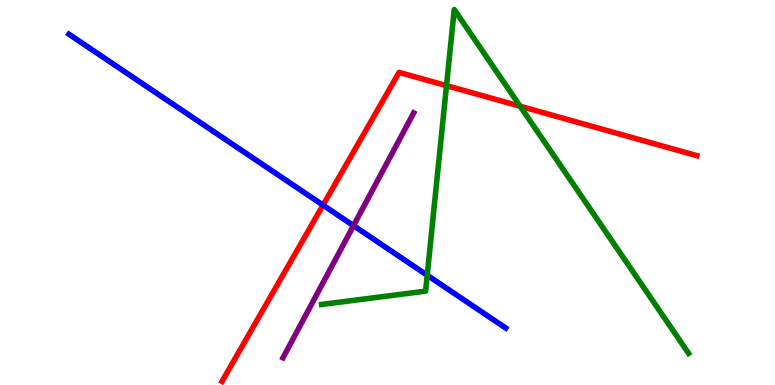[{'lines': ['blue', 'red'], 'intersections': [{'x': 4.17, 'y': 4.67}]}, {'lines': ['green', 'red'], 'intersections': [{'x': 5.76, 'y': 7.78}, {'x': 6.71, 'y': 7.24}]}, {'lines': ['purple', 'red'], 'intersections': []}, {'lines': ['blue', 'green'], 'intersections': [{'x': 5.51, 'y': 2.85}]}, {'lines': ['blue', 'purple'], 'intersections': [{'x': 4.56, 'y': 4.14}]}, {'lines': ['green', 'purple'], 'intersections': []}]